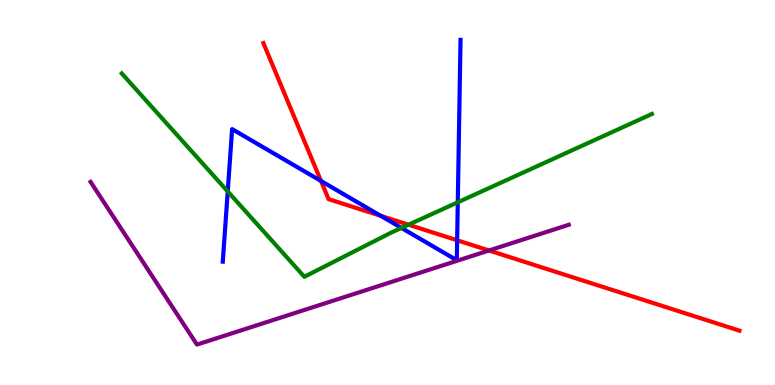[{'lines': ['blue', 'red'], 'intersections': [{'x': 4.14, 'y': 5.3}, {'x': 4.91, 'y': 4.39}, {'x': 5.9, 'y': 3.76}]}, {'lines': ['green', 'red'], 'intersections': [{'x': 5.27, 'y': 4.16}]}, {'lines': ['purple', 'red'], 'intersections': [{'x': 6.31, 'y': 3.49}]}, {'lines': ['blue', 'green'], 'intersections': [{'x': 2.94, 'y': 5.03}, {'x': 5.18, 'y': 4.08}, {'x': 5.91, 'y': 4.75}]}, {'lines': ['blue', 'purple'], 'intersections': []}, {'lines': ['green', 'purple'], 'intersections': []}]